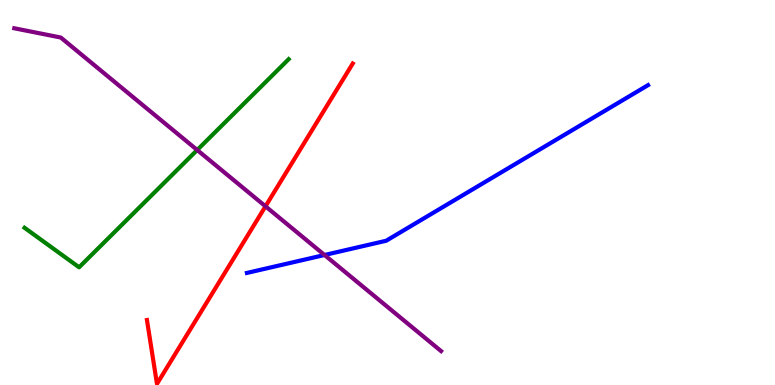[{'lines': ['blue', 'red'], 'intersections': []}, {'lines': ['green', 'red'], 'intersections': []}, {'lines': ['purple', 'red'], 'intersections': [{'x': 3.43, 'y': 4.64}]}, {'lines': ['blue', 'green'], 'intersections': []}, {'lines': ['blue', 'purple'], 'intersections': [{'x': 4.19, 'y': 3.38}]}, {'lines': ['green', 'purple'], 'intersections': [{'x': 2.54, 'y': 6.1}]}]